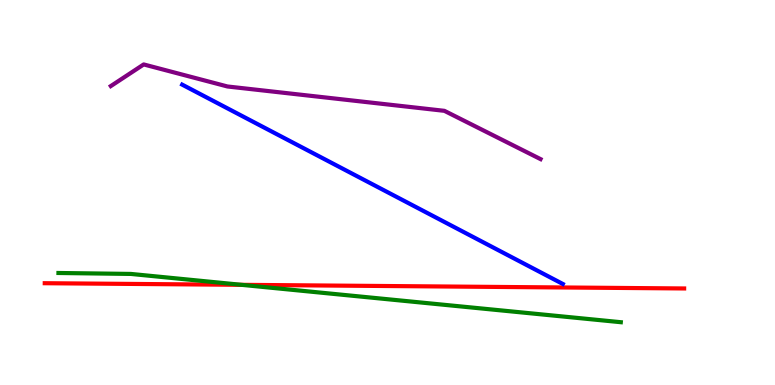[{'lines': ['blue', 'red'], 'intersections': []}, {'lines': ['green', 'red'], 'intersections': [{'x': 3.12, 'y': 2.6}]}, {'lines': ['purple', 'red'], 'intersections': []}, {'lines': ['blue', 'green'], 'intersections': []}, {'lines': ['blue', 'purple'], 'intersections': []}, {'lines': ['green', 'purple'], 'intersections': []}]